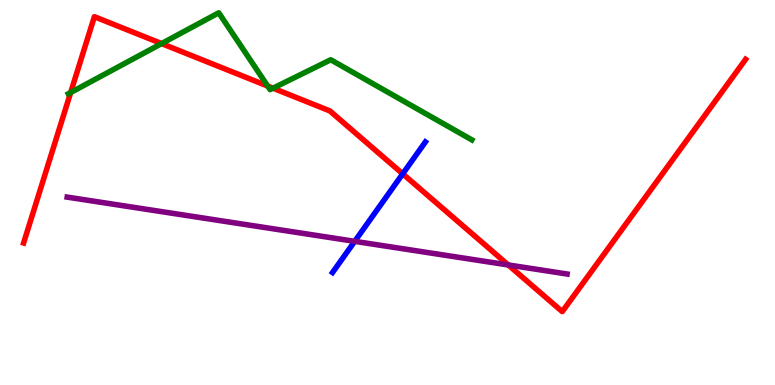[{'lines': ['blue', 'red'], 'intersections': [{'x': 5.2, 'y': 5.48}]}, {'lines': ['green', 'red'], 'intersections': [{'x': 0.912, 'y': 7.6}, {'x': 2.08, 'y': 8.87}, {'x': 3.45, 'y': 7.77}, {'x': 3.52, 'y': 7.71}]}, {'lines': ['purple', 'red'], 'intersections': [{'x': 6.56, 'y': 3.12}]}, {'lines': ['blue', 'green'], 'intersections': []}, {'lines': ['blue', 'purple'], 'intersections': [{'x': 4.58, 'y': 3.73}]}, {'lines': ['green', 'purple'], 'intersections': []}]